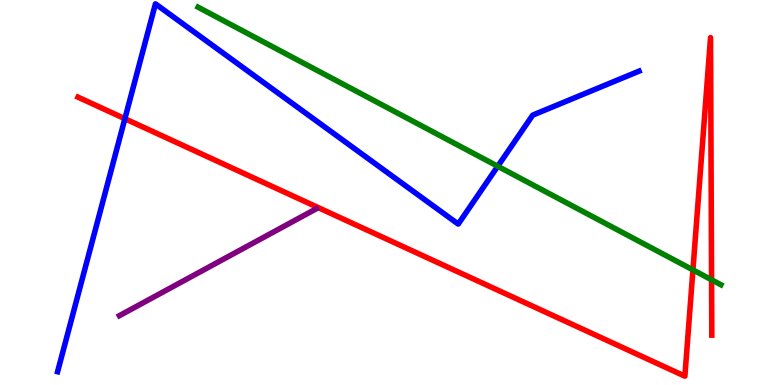[{'lines': ['blue', 'red'], 'intersections': [{'x': 1.61, 'y': 6.92}]}, {'lines': ['green', 'red'], 'intersections': [{'x': 8.94, 'y': 2.99}, {'x': 9.18, 'y': 2.73}]}, {'lines': ['purple', 'red'], 'intersections': []}, {'lines': ['blue', 'green'], 'intersections': [{'x': 6.42, 'y': 5.68}]}, {'lines': ['blue', 'purple'], 'intersections': []}, {'lines': ['green', 'purple'], 'intersections': []}]